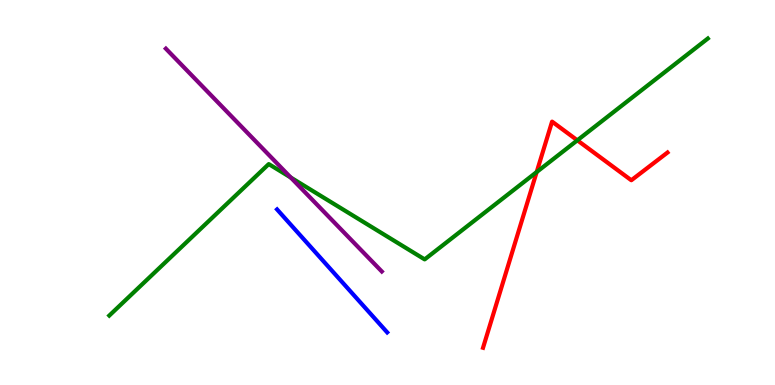[{'lines': ['blue', 'red'], 'intersections': []}, {'lines': ['green', 'red'], 'intersections': [{'x': 6.92, 'y': 5.53}, {'x': 7.45, 'y': 6.36}]}, {'lines': ['purple', 'red'], 'intersections': []}, {'lines': ['blue', 'green'], 'intersections': []}, {'lines': ['blue', 'purple'], 'intersections': []}, {'lines': ['green', 'purple'], 'intersections': [{'x': 3.75, 'y': 5.39}]}]